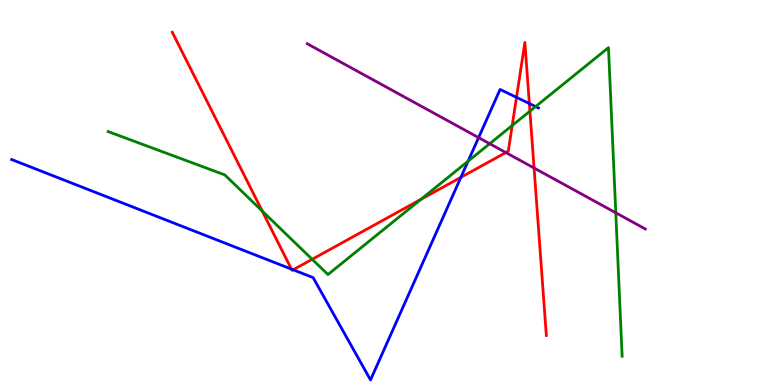[{'lines': ['blue', 'red'], 'intersections': [{'x': 3.76, 'y': 3.01}, {'x': 3.78, 'y': 2.99}, {'x': 5.95, 'y': 5.39}, {'x': 6.66, 'y': 7.47}, {'x': 6.83, 'y': 7.31}]}, {'lines': ['green', 'red'], 'intersections': [{'x': 3.38, 'y': 4.52}, {'x': 4.03, 'y': 3.27}, {'x': 5.43, 'y': 4.82}, {'x': 6.61, 'y': 6.74}, {'x': 6.84, 'y': 7.11}]}, {'lines': ['purple', 'red'], 'intersections': [{'x': 6.53, 'y': 6.04}, {'x': 6.89, 'y': 5.64}]}, {'lines': ['blue', 'green'], 'intersections': [{'x': 6.04, 'y': 5.81}, {'x': 6.91, 'y': 7.23}]}, {'lines': ['blue', 'purple'], 'intersections': [{'x': 6.18, 'y': 6.43}]}, {'lines': ['green', 'purple'], 'intersections': [{'x': 6.32, 'y': 6.27}, {'x': 7.95, 'y': 4.47}]}]